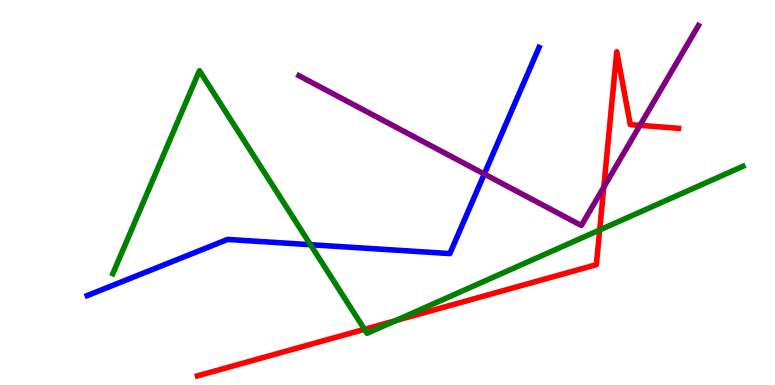[{'lines': ['blue', 'red'], 'intersections': []}, {'lines': ['green', 'red'], 'intersections': [{'x': 4.7, 'y': 1.45}, {'x': 5.1, 'y': 1.67}, {'x': 7.74, 'y': 4.03}]}, {'lines': ['purple', 'red'], 'intersections': [{'x': 7.79, 'y': 5.14}, {'x': 8.26, 'y': 6.74}]}, {'lines': ['blue', 'green'], 'intersections': [{'x': 4.01, 'y': 3.64}]}, {'lines': ['blue', 'purple'], 'intersections': [{'x': 6.25, 'y': 5.48}]}, {'lines': ['green', 'purple'], 'intersections': []}]